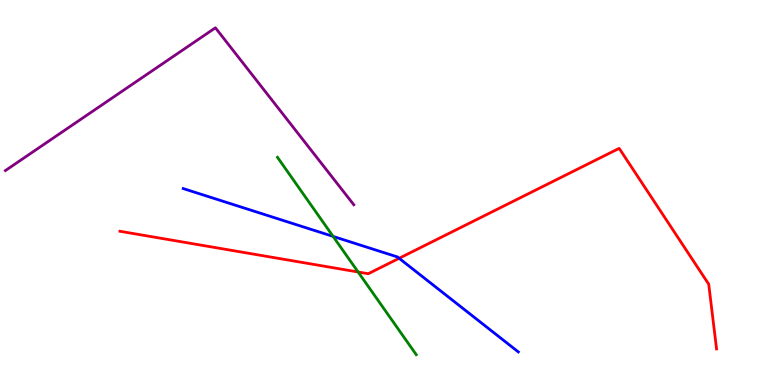[{'lines': ['blue', 'red'], 'intersections': [{'x': 5.15, 'y': 3.29}]}, {'lines': ['green', 'red'], 'intersections': [{'x': 4.62, 'y': 2.94}]}, {'lines': ['purple', 'red'], 'intersections': []}, {'lines': ['blue', 'green'], 'intersections': [{'x': 4.3, 'y': 3.86}]}, {'lines': ['blue', 'purple'], 'intersections': []}, {'lines': ['green', 'purple'], 'intersections': []}]